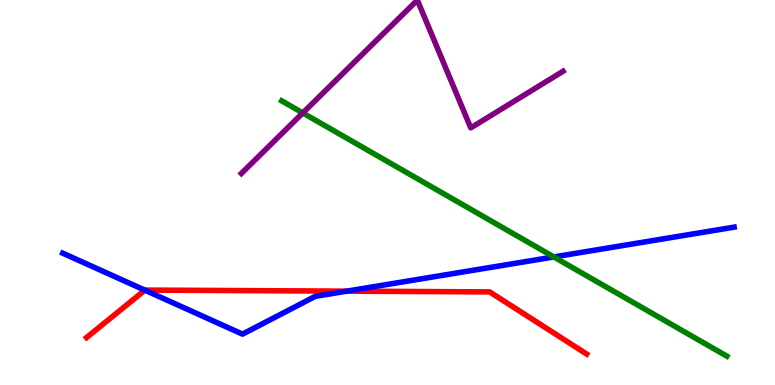[{'lines': ['blue', 'red'], 'intersections': [{'x': 1.87, 'y': 2.46}, {'x': 4.47, 'y': 2.44}]}, {'lines': ['green', 'red'], 'intersections': []}, {'lines': ['purple', 'red'], 'intersections': []}, {'lines': ['blue', 'green'], 'intersections': [{'x': 7.15, 'y': 3.33}]}, {'lines': ['blue', 'purple'], 'intersections': []}, {'lines': ['green', 'purple'], 'intersections': [{'x': 3.91, 'y': 7.07}]}]